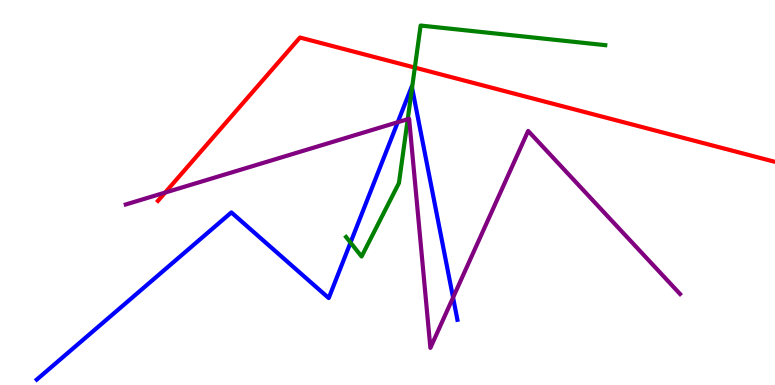[{'lines': ['blue', 'red'], 'intersections': []}, {'lines': ['green', 'red'], 'intersections': [{'x': 5.35, 'y': 8.24}]}, {'lines': ['purple', 'red'], 'intersections': [{'x': 2.13, 'y': 5.0}]}, {'lines': ['blue', 'green'], 'intersections': [{'x': 4.52, 'y': 3.7}, {'x': 5.32, 'y': 7.72}]}, {'lines': ['blue', 'purple'], 'intersections': [{'x': 5.13, 'y': 6.83}, {'x': 5.85, 'y': 2.27}]}, {'lines': ['green', 'purple'], 'intersections': [{'x': 5.26, 'y': 6.9}]}]